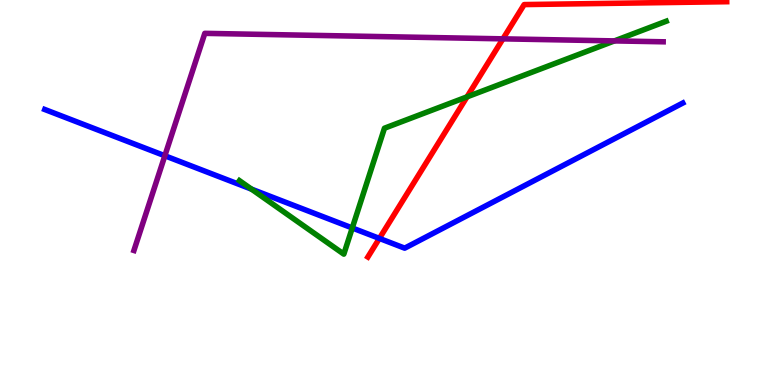[{'lines': ['blue', 'red'], 'intersections': [{'x': 4.9, 'y': 3.81}]}, {'lines': ['green', 'red'], 'intersections': [{'x': 6.03, 'y': 7.48}]}, {'lines': ['purple', 'red'], 'intersections': [{'x': 6.49, 'y': 8.99}]}, {'lines': ['blue', 'green'], 'intersections': [{'x': 3.25, 'y': 5.09}, {'x': 4.55, 'y': 4.08}]}, {'lines': ['blue', 'purple'], 'intersections': [{'x': 2.13, 'y': 5.95}]}, {'lines': ['green', 'purple'], 'intersections': [{'x': 7.93, 'y': 8.94}]}]